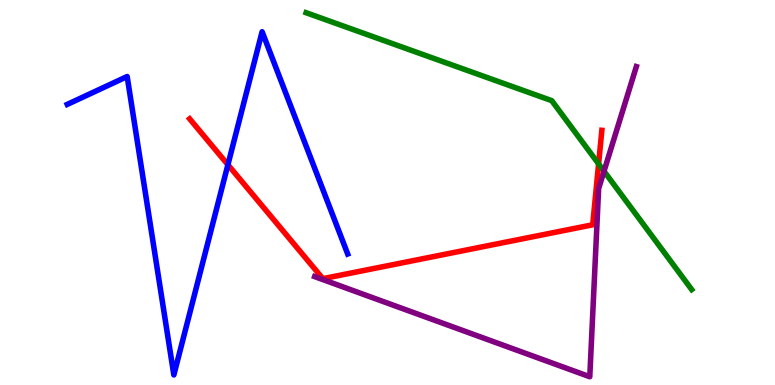[{'lines': ['blue', 'red'], 'intersections': [{'x': 2.94, 'y': 5.72}]}, {'lines': ['green', 'red'], 'intersections': [{'x': 7.72, 'y': 5.74}]}, {'lines': ['purple', 'red'], 'intersections': []}, {'lines': ['blue', 'green'], 'intersections': []}, {'lines': ['blue', 'purple'], 'intersections': []}, {'lines': ['green', 'purple'], 'intersections': [{'x': 7.79, 'y': 5.55}]}]